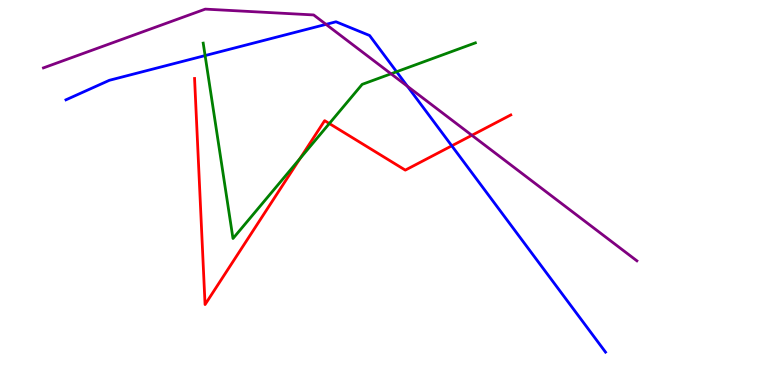[{'lines': ['blue', 'red'], 'intersections': [{'x': 5.83, 'y': 6.21}]}, {'lines': ['green', 'red'], 'intersections': [{'x': 3.87, 'y': 5.88}, {'x': 4.25, 'y': 6.79}]}, {'lines': ['purple', 'red'], 'intersections': [{'x': 6.09, 'y': 6.49}]}, {'lines': ['blue', 'green'], 'intersections': [{'x': 2.65, 'y': 8.56}, {'x': 5.12, 'y': 8.14}]}, {'lines': ['blue', 'purple'], 'intersections': [{'x': 4.21, 'y': 9.37}, {'x': 5.26, 'y': 7.76}]}, {'lines': ['green', 'purple'], 'intersections': [{'x': 5.05, 'y': 8.08}]}]